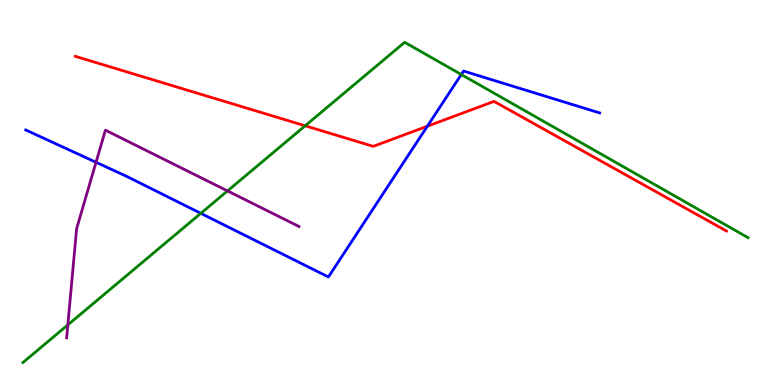[{'lines': ['blue', 'red'], 'intersections': [{'x': 5.51, 'y': 6.72}]}, {'lines': ['green', 'red'], 'intersections': [{'x': 3.94, 'y': 6.73}]}, {'lines': ['purple', 'red'], 'intersections': []}, {'lines': ['blue', 'green'], 'intersections': [{'x': 2.59, 'y': 4.46}, {'x': 5.95, 'y': 8.06}]}, {'lines': ['blue', 'purple'], 'intersections': [{'x': 1.24, 'y': 5.79}]}, {'lines': ['green', 'purple'], 'intersections': [{'x': 0.875, 'y': 1.56}, {'x': 2.94, 'y': 5.04}]}]